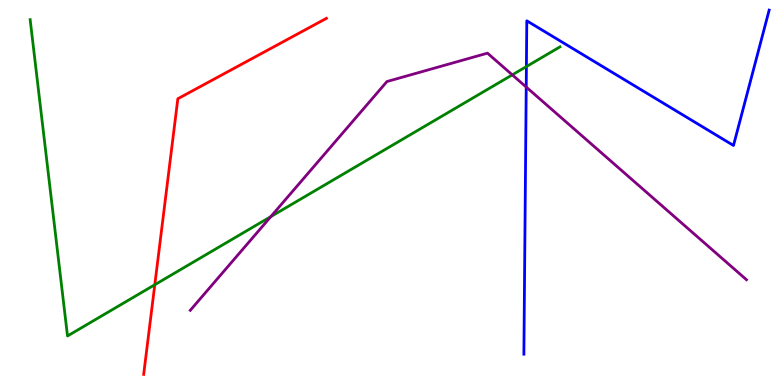[{'lines': ['blue', 'red'], 'intersections': []}, {'lines': ['green', 'red'], 'intersections': [{'x': 2.0, 'y': 2.6}]}, {'lines': ['purple', 'red'], 'intersections': []}, {'lines': ['blue', 'green'], 'intersections': [{'x': 6.79, 'y': 8.27}]}, {'lines': ['blue', 'purple'], 'intersections': [{'x': 6.79, 'y': 7.74}]}, {'lines': ['green', 'purple'], 'intersections': [{'x': 3.49, 'y': 4.37}, {'x': 6.61, 'y': 8.06}]}]